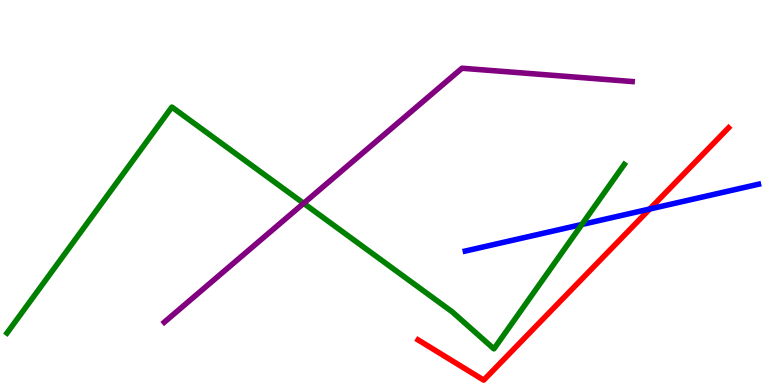[{'lines': ['blue', 'red'], 'intersections': [{'x': 8.38, 'y': 4.57}]}, {'lines': ['green', 'red'], 'intersections': []}, {'lines': ['purple', 'red'], 'intersections': []}, {'lines': ['blue', 'green'], 'intersections': [{'x': 7.51, 'y': 4.17}]}, {'lines': ['blue', 'purple'], 'intersections': []}, {'lines': ['green', 'purple'], 'intersections': [{'x': 3.92, 'y': 4.72}]}]